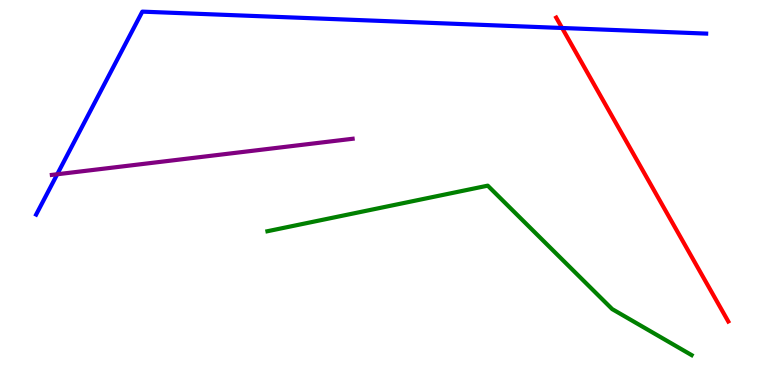[{'lines': ['blue', 'red'], 'intersections': [{'x': 7.25, 'y': 9.27}]}, {'lines': ['green', 'red'], 'intersections': []}, {'lines': ['purple', 'red'], 'intersections': []}, {'lines': ['blue', 'green'], 'intersections': []}, {'lines': ['blue', 'purple'], 'intersections': [{'x': 0.738, 'y': 5.47}]}, {'lines': ['green', 'purple'], 'intersections': []}]